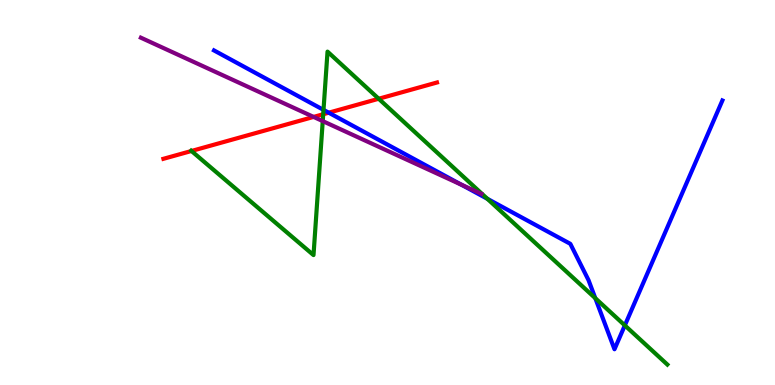[{'lines': ['blue', 'red'], 'intersections': [{'x': 4.24, 'y': 7.07}]}, {'lines': ['green', 'red'], 'intersections': [{'x': 2.47, 'y': 6.08}, {'x': 4.17, 'y': 7.03}, {'x': 4.89, 'y': 7.43}]}, {'lines': ['purple', 'red'], 'intersections': [{'x': 4.05, 'y': 6.96}]}, {'lines': ['blue', 'green'], 'intersections': [{'x': 4.17, 'y': 7.15}, {'x': 6.29, 'y': 4.84}, {'x': 7.68, 'y': 2.25}, {'x': 8.06, 'y': 1.55}]}, {'lines': ['blue', 'purple'], 'intersections': [{'x': 5.95, 'y': 5.2}]}, {'lines': ['green', 'purple'], 'intersections': [{'x': 4.16, 'y': 6.85}]}]